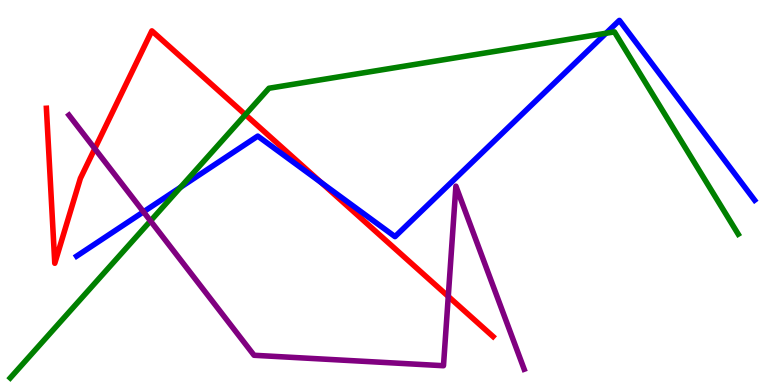[{'lines': ['blue', 'red'], 'intersections': [{'x': 4.14, 'y': 5.26}]}, {'lines': ['green', 'red'], 'intersections': [{'x': 3.17, 'y': 7.02}]}, {'lines': ['purple', 'red'], 'intersections': [{'x': 1.22, 'y': 6.14}, {'x': 5.78, 'y': 2.3}]}, {'lines': ['blue', 'green'], 'intersections': [{'x': 2.33, 'y': 5.14}, {'x': 7.82, 'y': 9.14}]}, {'lines': ['blue', 'purple'], 'intersections': [{'x': 1.85, 'y': 4.5}]}, {'lines': ['green', 'purple'], 'intersections': [{'x': 1.94, 'y': 4.26}]}]